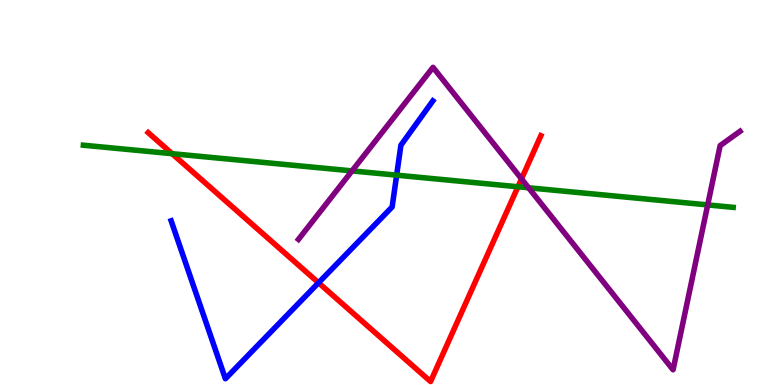[{'lines': ['blue', 'red'], 'intersections': [{'x': 4.11, 'y': 2.66}]}, {'lines': ['green', 'red'], 'intersections': [{'x': 2.22, 'y': 6.01}, {'x': 6.68, 'y': 5.15}]}, {'lines': ['purple', 'red'], 'intersections': [{'x': 6.73, 'y': 5.35}]}, {'lines': ['blue', 'green'], 'intersections': [{'x': 5.12, 'y': 5.45}]}, {'lines': ['blue', 'purple'], 'intersections': []}, {'lines': ['green', 'purple'], 'intersections': [{'x': 4.54, 'y': 5.56}, {'x': 6.82, 'y': 5.12}, {'x': 9.13, 'y': 4.68}]}]